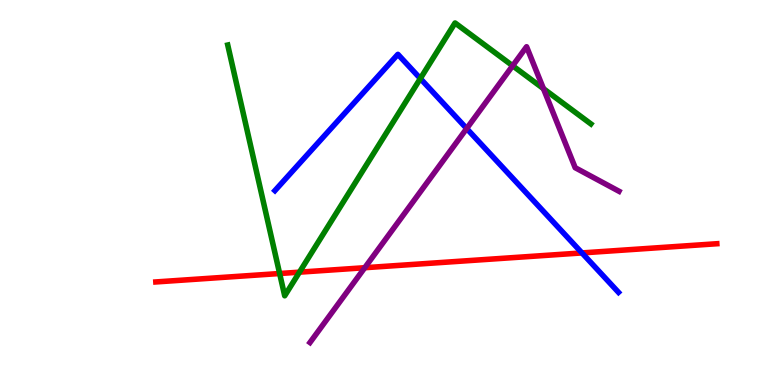[{'lines': ['blue', 'red'], 'intersections': [{'x': 7.51, 'y': 3.43}]}, {'lines': ['green', 'red'], 'intersections': [{'x': 3.61, 'y': 2.9}, {'x': 3.86, 'y': 2.93}]}, {'lines': ['purple', 'red'], 'intersections': [{'x': 4.71, 'y': 3.05}]}, {'lines': ['blue', 'green'], 'intersections': [{'x': 5.42, 'y': 7.96}]}, {'lines': ['blue', 'purple'], 'intersections': [{'x': 6.02, 'y': 6.66}]}, {'lines': ['green', 'purple'], 'intersections': [{'x': 6.61, 'y': 8.29}, {'x': 7.01, 'y': 7.7}]}]